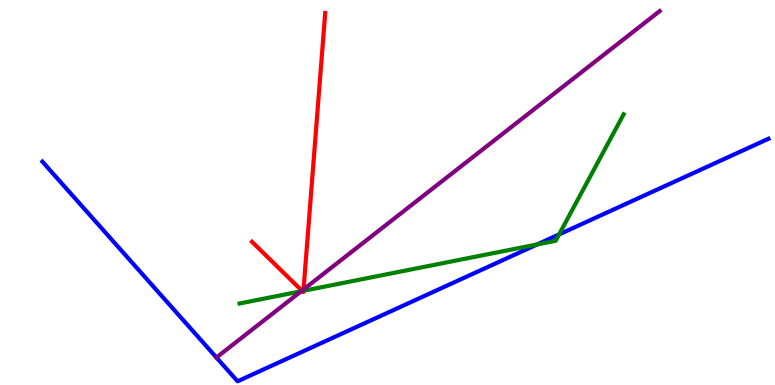[{'lines': ['blue', 'red'], 'intersections': []}, {'lines': ['green', 'red'], 'intersections': [{'x': 3.9, 'y': 2.44}, {'x': 3.92, 'y': 2.45}]}, {'lines': ['purple', 'red'], 'intersections': [{'x': 3.9, 'y': 2.45}, {'x': 3.92, 'y': 2.48}]}, {'lines': ['blue', 'green'], 'intersections': [{'x': 6.93, 'y': 3.65}, {'x': 7.21, 'y': 3.91}]}, {'lines': ['blue', 'purple'], 'intersections': [{'x': 2.79, 'y': 0.714}]}, {'lines': ['green', 'purple'], 'intersections': [{'x': 3.89, 'y': 2.43}]}]